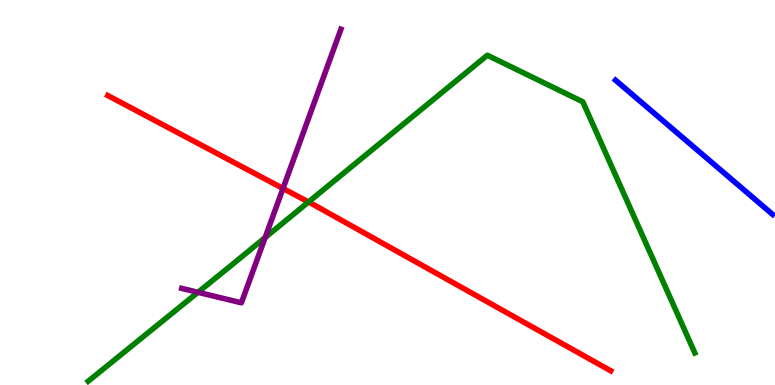[{'lines': ['blue', 'red'], 'intersections': []}, {'lines': ['green', 'red'], 'intersections': [{'x': 3.98, 'y': 4.75}]}, {'lines': ['purple', 'red'], 'intersections': [{'x': 3.65, 'y': 5.1}]}, {'lines': ['blue', 'green'], 'intersections': []}, {'lines': ['blue', 'purple'], 'intersections': []}, {'lines': ['green', 'purple'], 'intersections': [{'x': 2.55, 'y': 2.41}, {'x': 3.42, 'y': 3.83}]}]